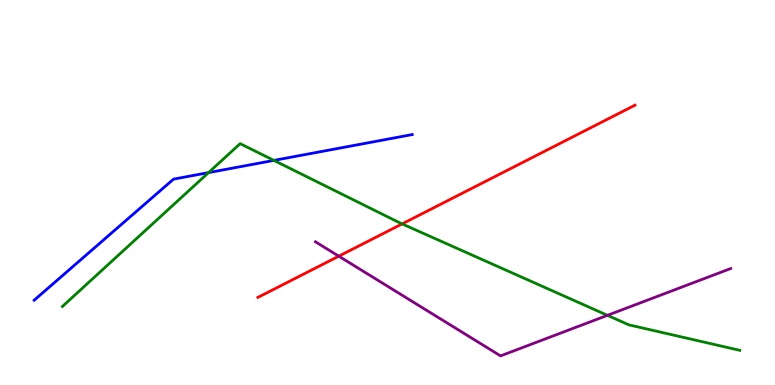[{'lines': ['blue', 'red'], 'intersections': []}, {'lines': ['green', 'red'], 'intersections': [{'x': 5.19, 'y': 4.18}]}, {'lines': ['purple', 'red'], 'intersections': [{'x': 4.37, 'y': 3.35}]}, {'lines': ['blue', 'green'], 'intersections': [{'x': 2.69, 'y': 5.52}, {'x': 3.53, 'y': 5.83}]}, {'lines': ['blue', 'purple'], 'intersections': []}, {'lines': ['green', 'purple'], 'intersections': [{'x': 7.84, 'y': 1.81}]}]